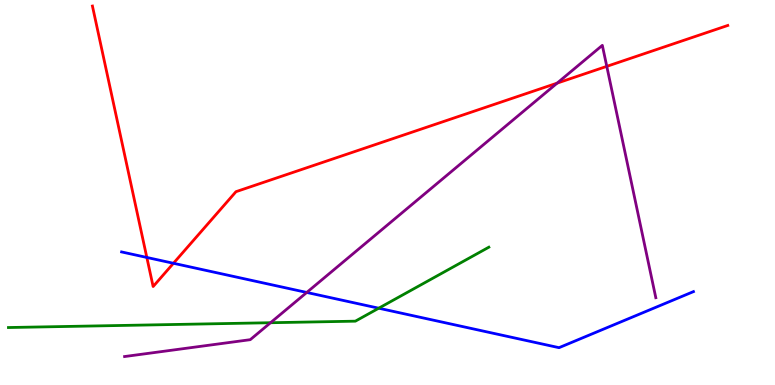[{'lines': ['blue', 'red'], 'intersections': [{'x': 1.89, 'y': 3.31}, {'x': 2.24, 'y': 3.16}]}, {'lines': ['green', 'red'], 'intersections': []}, {'lines': ['purple', 'red'], 'intersections': [{'x': 7.19, 'y': 7.84}, {'x': 7.83, 'y': 8.28}]}, {'lines': ['blue', 'green'], 'intersections': [{'x': 4.89, 'y': 1.99}]}, {'lines': ['blue', 'purple'], 'intersections': [{'x': 3.96, 'y': 2.4}]}, {'lines': ['green', 'purple'], 'intersections': [{'x': 3.49, 'y': 1.62}]}]